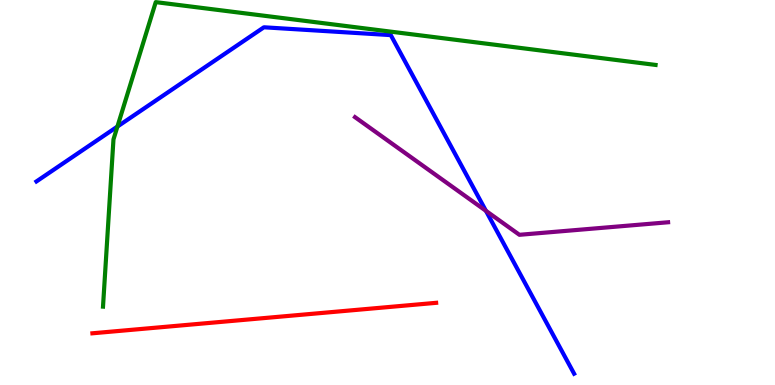[{'lines': ['blue', 'red'], 'intersections': []}, {'lines': ['green', 'red'], 'intersections': []}, {'lines': ['purple', 'red'], 'intersections': []}, {'lines': ['blue', 'green'], 'intersections': [{'x': 1.52, 'y': 6.71}]}, {'lines': ['blue', 'purple'], 'intersections': [{'x': 6.27, 'y': 4.52}]}, {'lines': ['green', 'purple'], 'intersections': []}]